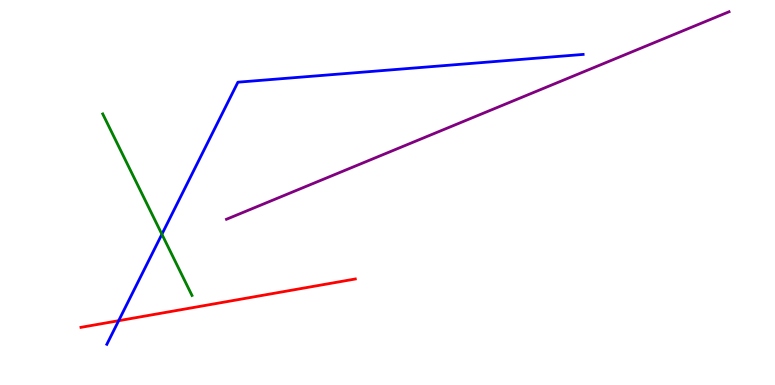[{'lines': ['blue', 'red'], 'intersections': [{'x': 1.53, 'y': 1.67}]}, {'lines': ['green', 'red'], 'intersections': []}, {'lines': ['purple', 'red'], 'intersections': []}, {'lines': ['blue', 'green'], 'intersections': [{'x': 2.09, 'y': 3.92}]}, {'lines': ['blue', 'purple'], 'intersections': []}, {'lines': ['green', 'purple'], 'intersections': []}]